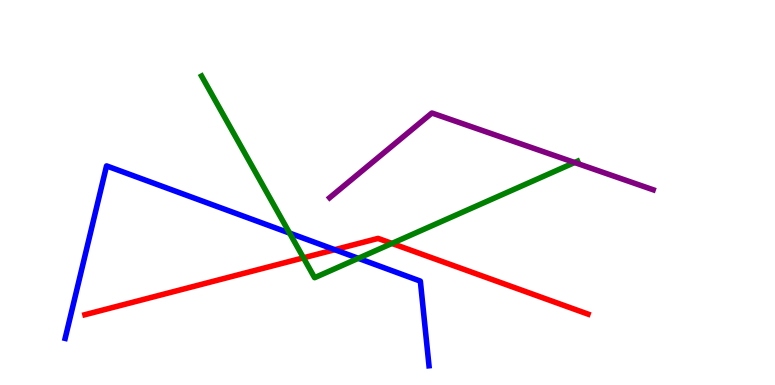[{'lines': ['blue', 'red'], 'intersections': [{'x': 4.32, 'y': 3.51}]}, {'lines': ['green', 'red'], 'intersections': [{'x': 3.92, 'y': 3.3}, {'x': 5.06, 'y': 3.68}]}, {'lines': ['purple', 'red'], 'intersections': []}, {'lines': ['blue', 'green'], 'intersections': [{'x': 3.74, 'y': 3.95}, {'x': 4.62, 'y': 3.29}]}, {'lines': ['blue', 'purple'], 'intersections': []}, {'lines': ['green', 'purple'], 'intersections': [{'x': 7.41, 'y': 5.78}]}]